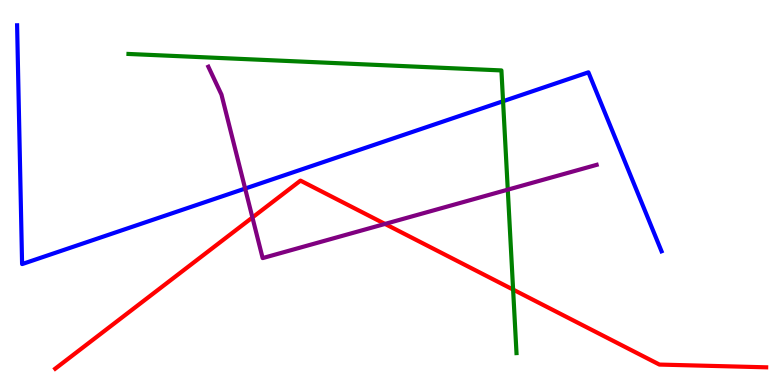[{'lines': ['blue', 'red'], 'intersections': []}, {'lines': ['green', 'red'], 'intersections': [{'x': 6.62, 'y': 2.48}]}, {'lines': ['purple', 'red'], 'intersections': [{'x': 3.26, 'y': 4.35}, {'x': 4.97, 'y': 4.18}]}, {'lines': ['blue', 'green'], 'intersections': [{'x': 6.49, 'y': 7.37}]}, {'lines': ['blue', 'purple'], 'intersections': [{'x': 3.16, 'y': 5.1}]}, {'lines': ['green', 'purple'], 'intersections': [{'x': 6.55, 'y': 5.07}]}]